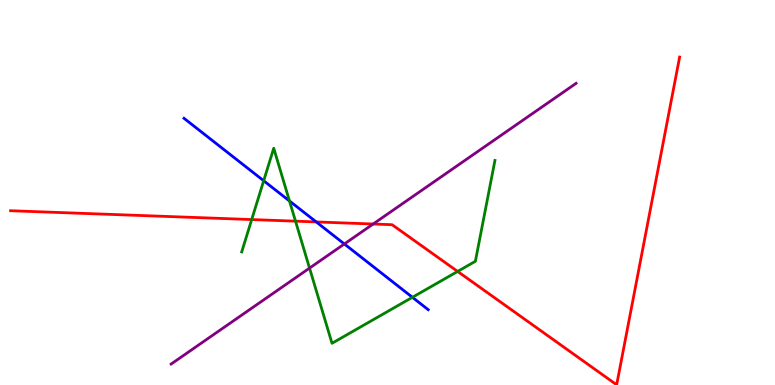[{'lines': ['blue', 'red'], 'intersections': [{'x': 4.08, 'y': 4.24}]}, {'lines': ['green', 'red'], 'intersections': [{'x': 3.25, 'y': 4.3}, {'x': 3.81, 'y': 4.26}, {'x': 5.91, 'y': 2.95}]}, {'lines': ['purple', 'red'], 'intersections': [{'x': 4.81, 'y': 4.18}]}, {'lines': ['blue', 'green'], 'intersections': [{'x': 3.4, 'y': 5.31}, {'x': 3.74, 'y': 4.78}, {'x': 5.32, 'y': 2.28}]}, {'lines': ['blue', 'purple'], 'intersections': [{'x': 4.44, 'y': 3.66}]}, {'lines': ['green', 'purple'], 'intersections': [{'x': 3.99, 'y': 3.04}]}]